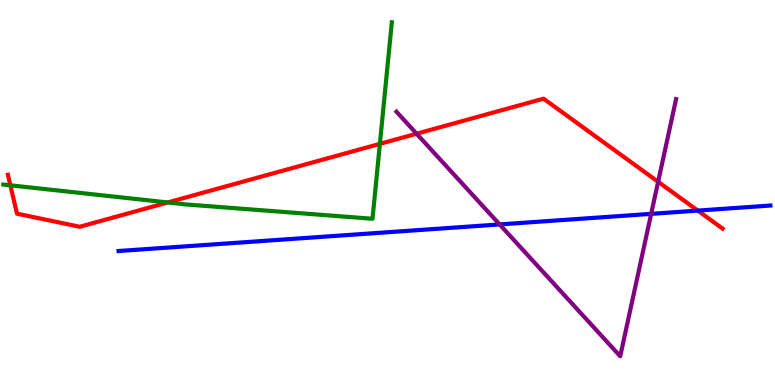[{'lines': ['blue', 'red'], 'intersections': [{'x': 9.0, 'y': 4.53}]}, {'lines': ['green', 'red'], 'intersections': [{'x': 0.134, 'y': 5.19}, {'x': 2.16, 'y': 4.74}, {'x': 4.9, 'y': 6.26}]}, {'lines': ['purple', 'red'], 'intersections': [{'x': 5.38, 'y': 6.53}, {'x': 8.49, 'y': 5.28}]}, {'lines': ['blue', 'green'], 'intersections': []}, {'lines': ['blue', 'purple'], 'intersections': [{'x': 6.45, 'y': 4.17}, {'x': 8.4, 'y': 4.45}]}, {'lines': ['green', 'purple'], 'intersections': []}]